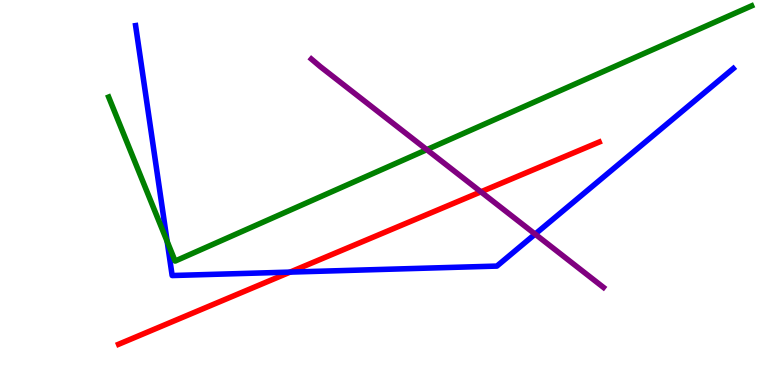[{'lines': ['blue', 'red'], 'intersections': [{'x': 3.74, 'y': 2.93}]}, {'lines': ['green', 'red'], 'intersections': []}, {'lines': ['purple', 'red'], 'intersections': [{'x': 6.21, 'y': 5.02}]}, {'lines': ['blue', 'green'], 'intersections': [{'x': 2.16, 'y': 3.73}]}, {'lines': ['blue', 'purple'], 'intersections': [{'x': 6.91, 'y': 3.92}]}, {'lines': ['green', 'purple'], 'intersections': [{'x': 5.51, 'y': 6.11}]}]